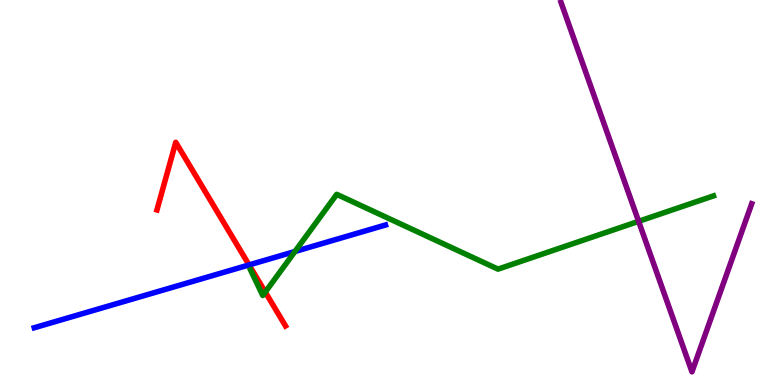[{'lines': ['blue', 'red'], 'intersections': [{'x': 3.21, 'y': 3.12}]}, {'lines': ['green', 'red'], 'intersections': [{'x': 3.42, 'y': 2.41}]}, {'lines': ['purple', 'red'], 'intersections': []}, {'lines': ['blue', 'green'], 'intersections': [{'x': 3.81, 'y': 3.47}]}, {'lines': ['blue', 'purple'], 'intersections': []}, {'lines': ['green', 'purple'], 'intersections': [{'x': 8.24, 'y': 4.25}]}]